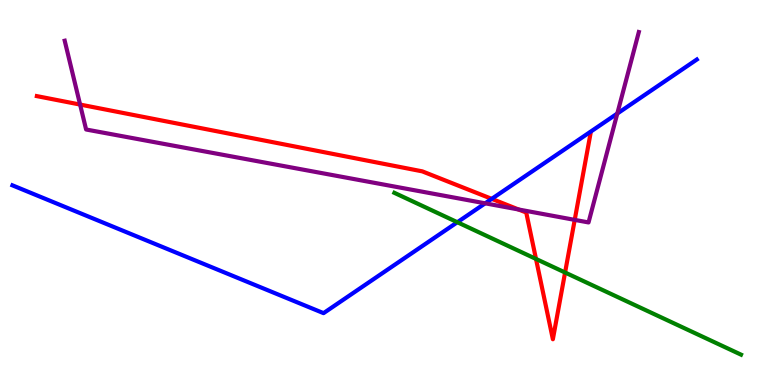[{'lines': ['blue', 'red'], 'intersections': [{'x': 6.34, 'y': 4.83}]}, {'lines': ['green', 'red'], 'intersections': [{'x': 6.92, 'y': 3.27}, {'x': 7.29, 'y': 2.92}]}, {'lines': ['purple', 'red'], 'intersections': [{'x': 1.03, 'y': 7.28}, {'x': 6.69, 'y': 4.56}, {'x': 7.42, 'y': 4.29}]}, {'lines': ['blue', 'green'], 'intersections': [{'x': 5.9, 'y': 4.23}]}, {'lines': ['blue', 'purple'], 'intersections': [{'x': 6.26, 'y': 4.72}, {'x': 7.97, 'y': 7.05}]}, {'lines': ['green', 'purple'], 'intersections': []}]